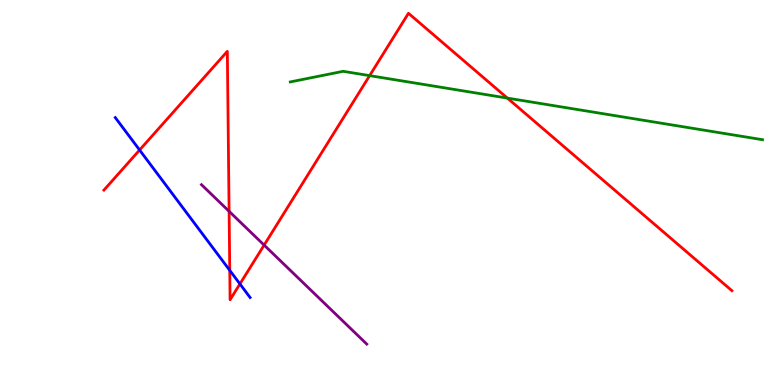[{'lines': ['blue', 'red'], 'intersections': [{'x': 1.8, 'y': 6.1}, {'x': 2.96, 'y': 2.98}, {'x': 3.1, 'y': 2.62}]}, {'lines': ['green', 'red'], 'intersections': [{'x': 4.77, 'y': 8.04}, {'x': 6.55, 'y': 7.45}]}, {'lines': ['purple', 'red'], 'intersections': [{'x': 2.96, 'y': 4.51}, {'x': 3.41, 'y': 3.63}]}, {'lines': ['blue', 'green'], 'intersections': []}, {'lines': ['blue', 'purple'], 'intersections': []}, {'lines': ['green', 'purple'], 'intersections': []}]